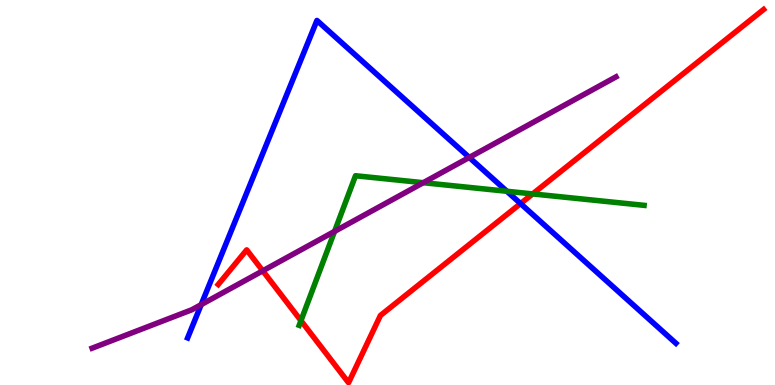[{'lines': ['blue', 'red'], 'intersections': [{'x': 6.72, 'y': 4.71}]}, {'lines': ['green', 'red'], 'intersections': [{'x': 3.88, 'y': 1.67}, {'x': 6.87, 'y': 4.96}]}, {'lines': ['purple', 'red'], 'intersections': [{'x': 3.39, 'y': 2.97}]}, {'lines': ['blue', 'green'], 'intersections': [{'x': 6.54, 'y': 5.03}]}, {'lines': ['blue', 'purple'], 'intersections': [{'x': 2.6, 'y': 2.09}, {'x': 6.05, 'y': 5.91}]}, {'lines': ['green', 'purple'], 'intersections': [{'x': 4.32, 'y': 3.99}, {'x': 5.46, 'y': 5.25}]}]